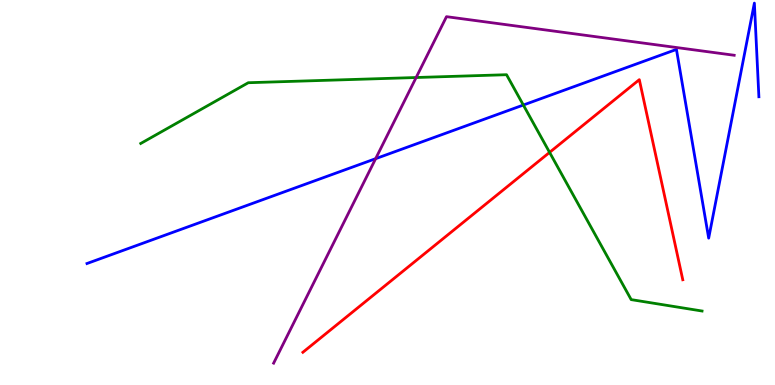[{'lines': ['blue', 'red'], 'intersections': []}, {'lines': ['green', 'red'], 'intersections': [{'x': 7.09, 'y': 6.04}]}, {'lines': ['purple', 'red'], 'intersections': []}, {'lines': ['blue', 'green'], 'intersections': [{'x': 6.75, 'y': 7.27}]}, {'lines': ['blue', 'purple'], 'intersections': [{'x': 4.85, 'y': 5.88}]}, {'lines': ['green', 'purple'], 'intersections': [{'x': 5.37, 'y': 7.99}]}]